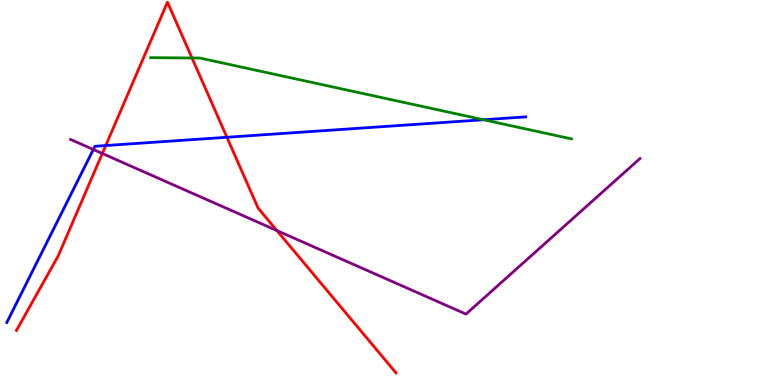[{'lines': ['blue', 'red'], 'intersections': [{'x': 1.36, 'y': 6.22}, {'x': 2.93, 'y': 6.43}]}, {'lines': ['green', 'red'], 'intersections': [{'x': 2.48, 'y': 8.49}]}, {'lines': ['purple', 'red'], 'intersections': [{'x': 1.32, 'y': 6.01}, {'x': 3.57, 'y': 4.01}]}, {'lines': ['blue', 'green'], 'intersections': [{'x': 6.24, 'y': 6.89}]}, {'lines': ['blue', 'purple'], 'intersections': [{'x': 1.2, 'y': 6.12}]}, {'lines': ['green', 'purple'], 'intersections': []}]